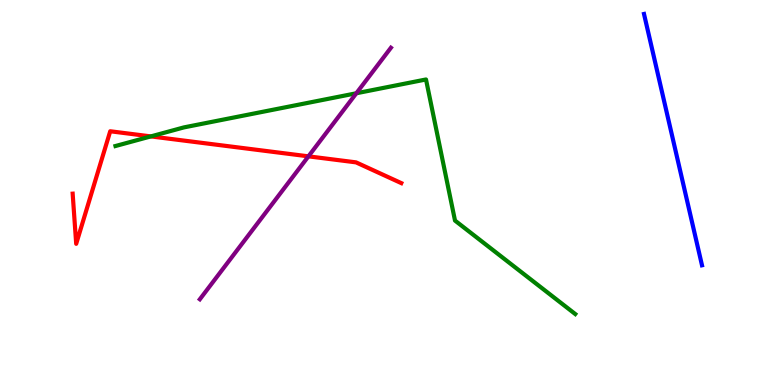[{'lines': ['blue', 'red'], 'intersections': []}, {'lines': ['green', 'red'], 'intersections': [{'x': 1.95, 'y': 6.46}]}, {'lines': ['purple', 'red'], 'intersections': [{'x': 3.98, 'y': 5.94}]}, {'lines': ['blue', 'green'], 'intersections': []}, {'lines': ['blue', 'purple'], 'intersections': []}, {'lines': ['green', 'purple'], 'intersections': [{'x': 4.6, 'y': 7.58}]}]